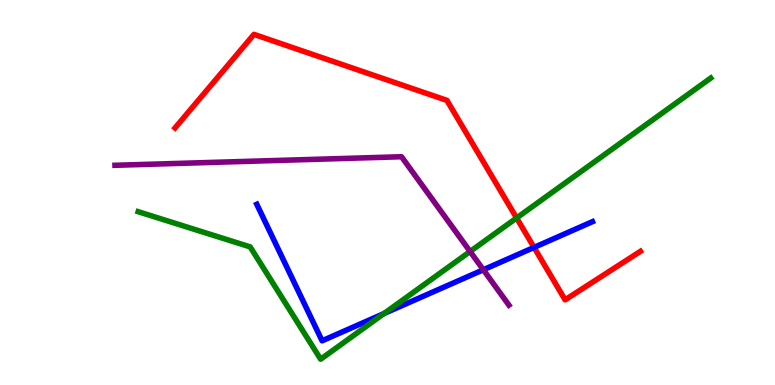[{'lines': ['blue', 'red'], 'intersections': [{'x': 6.89, 'y': 3.57}]}, {'lines': ['green', 'red'], 'intersections': [{'x': 6.67, 'y': 4.34}]}, {'lines': ['purple', 'red'], 'intersections': []}, {'lines': ['blue', 'green'], 'intersections': [{'x': 4.96, 'y': 1.86}]}, {'lines': ['blue', 'purple'], 'intersections': [{'x': 6.24, 'y': 2.99}]}, {'lines': ['green', 'purple'], 'intersections': [{'x': 6.07, 'y': 3.47}]}]